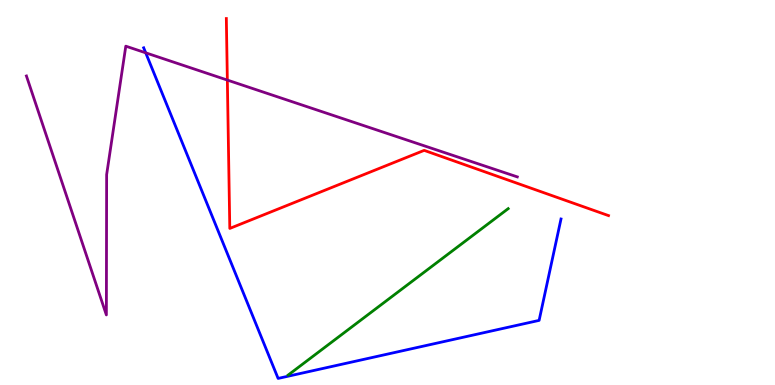[{'lines': ['blue', 'red'], 'intersections': []}, {'lines': ['green', 'red'], 'intersections': []}, {'lines': ['purple', 'red'], 'intersections': [{'x': 2.93, 'y': 7.92}]}, {'lines': ['blue', 'green'], 'intersections': []}, {'lines': ['blue', 'purple'], 'intersections': [{'x': 1.88, 'y': 8.63}]}, {'lines': ['green', 'purple'], 'intersections': []}]